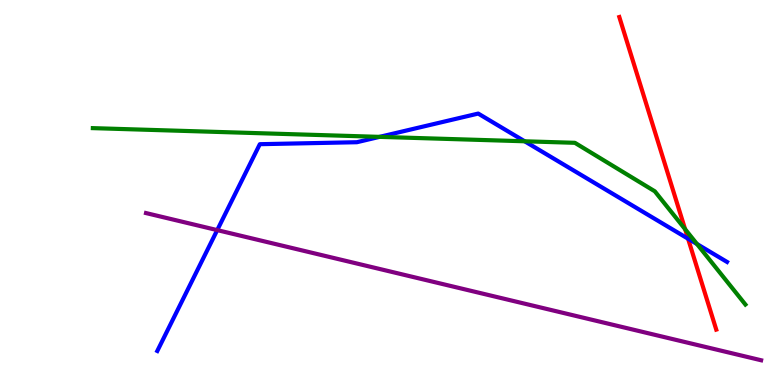[{'lines': ['blue', 'red'], 'intersections': [{'x': 8.88, 'y': 3.8}]}, {'lines': ['green', 'red'], 'intersections': [{'x': 8.84, 'y': 4.05}]}, {'lines': ['purple', 'red'], 'intersections': []}, {'lines': ['blue', 'green'], 'intersections': [{'x': 4.9, 'y': 6.45}, {'x': 6.77, 'y': 6.33}, {'x': 8.99, 'y': 3.66}]}, {'lines': ['blue', 'purple'], 'intersections': [{'x': 2.8, 'y': 4.02}]}, {'lines': ['green', 'purple'], 'intersections': []}]